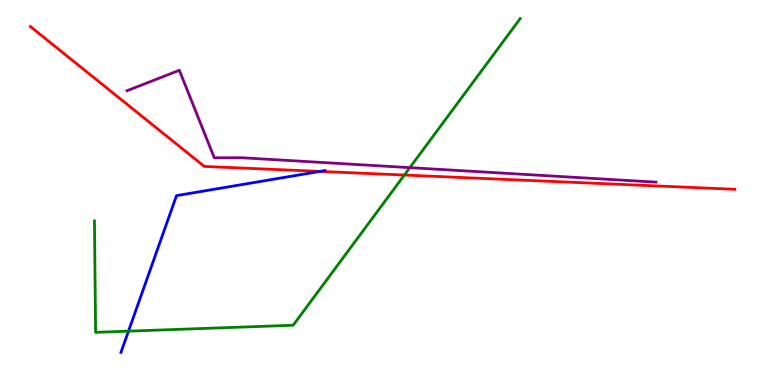[{'lines': ['blue', 'red'], 'intersections': [{'x': 4.13, 'y': 5.55}]}, {'lines': ['green', 'red'], 'intersections': [{'x': 5.22, 'y': 5.45}]}, {'lines': ['purple', 'red'], 'intersections': []}, {'lines': ['blue', 'green'], 'intersections': [{'x': 1.66, 'y': 1.4}]}, {'lines': ['blue', 'purple'], 'intersections': []}, {'lines': ['green', 'purple'], 'intersections': [{'x': 5.29, 'y': 5.65}]}]